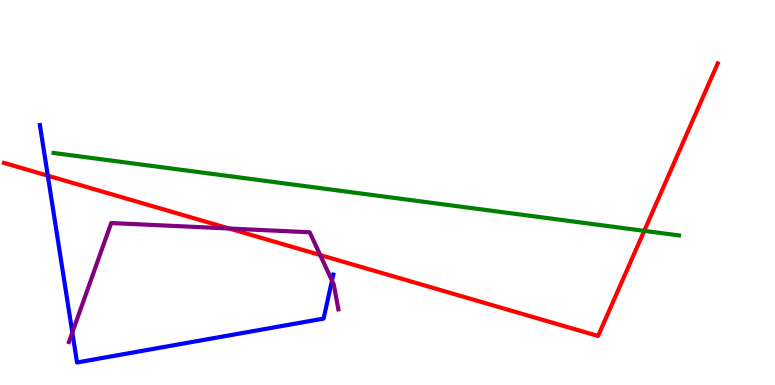[{'lines': ['blue', 'red'], 'intersections': [{'x': 0.617, 'y': 5.44}]}, {'lines': ['green', 'red'], 'intersections': [{'x': 8.31, 'y': 4.0}]}, {'lines': ['purple', 'red'], 'intersections': [{'x': 2.96, 'y': 4.06}, {'x': 4.13, 'y': 3.38}]}, {'lines': ['blue', 'green'], 'intersections': []}, {'lines': ['blue', 'purple'], 'intersections': [{'x': 0.933, 'y': 1.37}, {'x': 4.28, 'y': 2.71}]}, {'lines': ['green', 'purple'], 'intersections': []}]